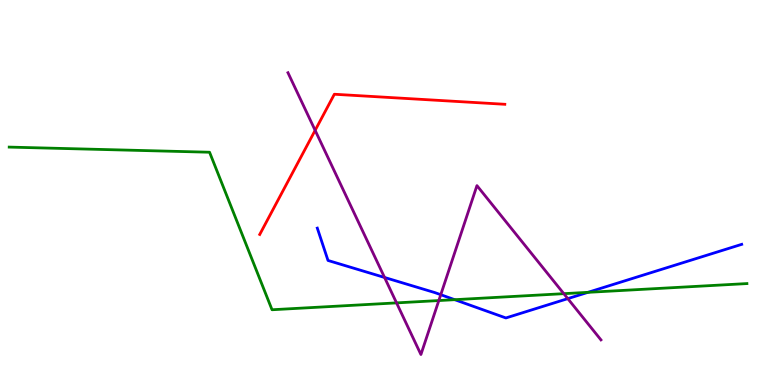[{'lines': ['blue', 'red'], 'intersections': []}, {'lines': ['green', 'red'], 'intersections': []}, {'lines': ['purple', 'red'], 'intersections': [{'x': 4.07, 'y': 6.61}]}, {'lines': ['blue', 'green'], 'intersections': [{'x': 5.87, 'y': 2.22}, {'x': 7.59, 'y': 2.41}]}, {'lines': ['blue', 'purple'], 'intersections': [{'x': 4.96, 'y': 2.79}, {'x': 5.69, 'y': 2.35}, {'x': 7.33, 'y': 2.24}]}, {'lines': ['green', 'purple'], 'intersections': [{'x': 5.12, 'y': 2.13}, {'x': 5.66, 'y': 2.19}, {'x': 7.27, 'y': 2.37}]}]